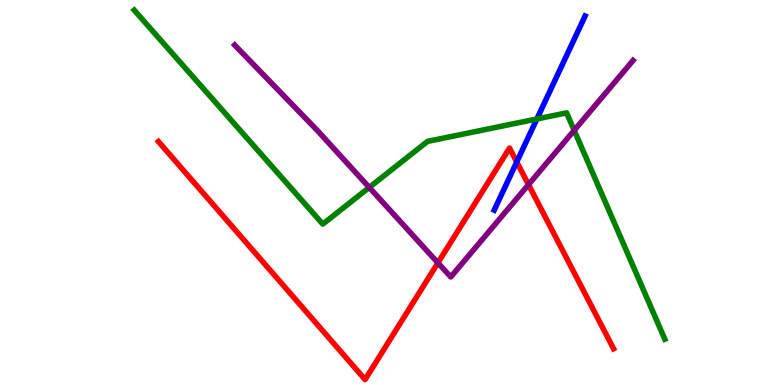[{'lines': ['blue', 'red'], 'intersections': [{'x': 6.67, 'y': 5.79}]}, {'lines': ['green', 'red'], 'intersections': []}, {'lines': ['purple', 'red'], 'intersections': [{'x': 5.65, 'y': 3.17}, {'x': 6.82, 'y': 5.2}]}, {'lines': ['blue', 'green'], 'intersections': [{'x': 6.93, 'y': 6.91}]}, {'lines': ['blue', 'purple'], 'intersections': []}, {'lines': ['green', 'purple'], 'intersections': [{'x': 4.76, 'y': 5.13}, {'x': 7.41, 'y': 6.61}]}]